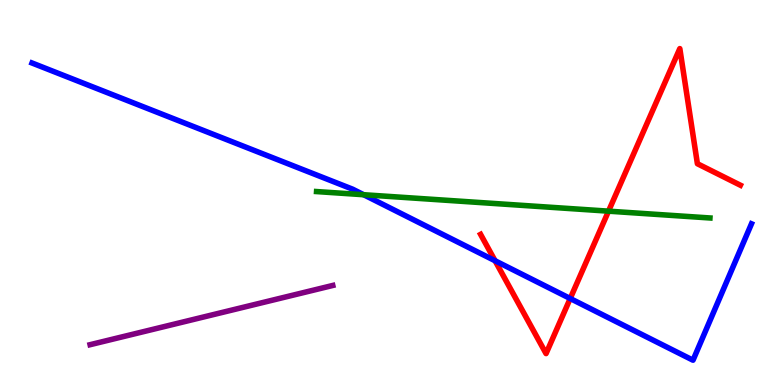[{'lines': ['blue', 'red'], 'intersections': [{'x': 6.39, 'y': 3.23}, {'x': 7.36, 'y': 2.25}]}, {'lines': ['green', 'red'], 'intersections': [{'x': 7.85, 'y': 4.52}]}, {'lines': ['purple', 'red'], 'intersections': []}, {'lines': ['blue', 'green'], 'intersections': [{'x': 4.69, 'y': 4.94}]}, {'lines': ['blue', 'purple'], 'intersections': []}, {'lines': ['green', 'purple'], 'intersections': []}]